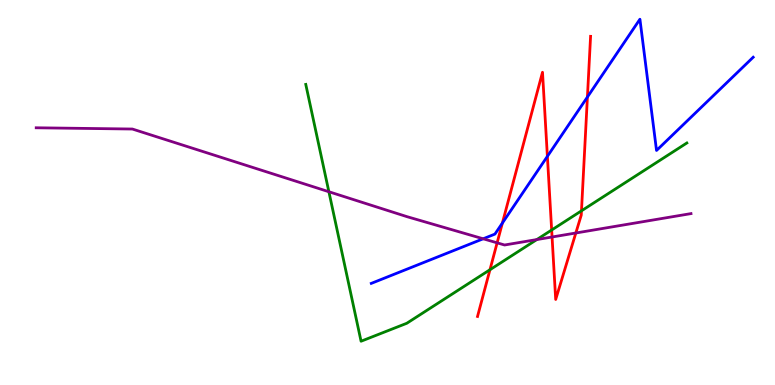[{'lines': ['blue', 'red'], 'intersections': [{'x': 6.48, 'y': 4.21}, {'x': 7.06, 'y': 5.94}, {'x': 7.58, 'y': 7.48}]}, {'lines': ['green', 'red'], 'intersections': [{'x': 6.32, 'y': 2.99}, {'x': 7.12, 'y': 4.03}, {'x': 7.5, 'y': 4.52}]}, {'lines': ['purple', 'red'], 'intersections': [{'x': 6.41, 'y': 3.69}, {'x': 7.12, 'y': 3.84}, {'x': 7.43, 'y': 3.95}]}, {'lines': ['blue', 'green'], 'intersections': []}, {'lines': ['blue', 'purple'], 'intersections': [{'x': 6.23, 'y': 3.8}]}, {'lines': ['green', 'purple'], 'intersections': [{'x': 4.24, 'y': 5.02}, {'x': 6.93, 'y': 3.78}]}]